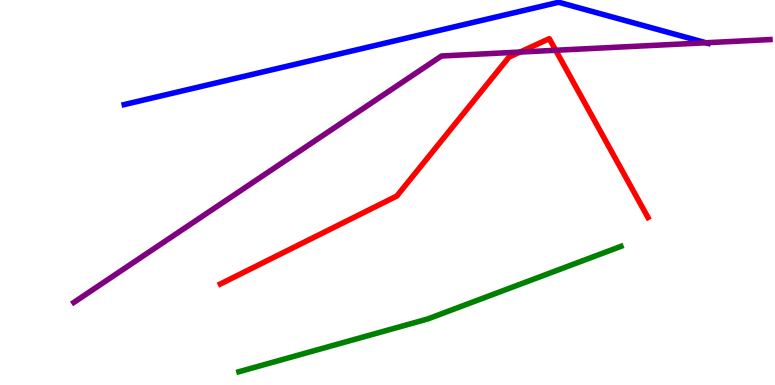[{'lines': ['blue', 'red'], 'intersections': []}, {'lines': ['green', 'red'], 'intersections': []}, {'lines': ['purple', 'red'], 'intersections': [{'x': 6.71, 'y': 8.65}, {'x': 7.17, 'y': 8.69}]}, {'lines': ['blue', 'green'], 'intersections': []}, {'lines': ['blue', 'purple'], 'intersections': [{'x': 9.11, 'y': 8.89}]}, {'lines': ['green', 'purple'], 'intersections': []}]